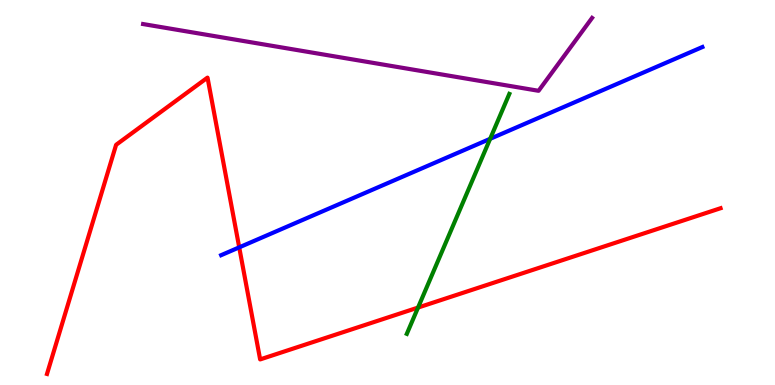[{'lines': ['blue', 'red'], 'intersections': [{'x': 3.09, 'y': 3.58}]}, {'lines': ['green', 'red'], 'intersections': [{'x': 5.39, 'y': 2.01}]}, {'lines': ['purple', 'red'], 'intersections': []}, {'lines': ['blue', 'green'], 'intersections': [{'x': 6.32, 'y': 6.39}]}, {'lines': ['blue', 'purple'], 'intersections': []}, {'lines': ['green', 'purple'], 'intersections': []}]